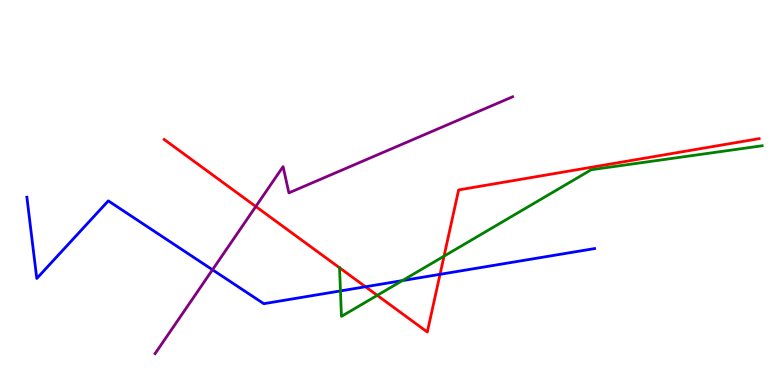[{'lines': ['blue', 'red'], 'intersections': [{'x': 4.72, 'y': 2.55}, {'x': 5.68, 'y': 2.87}]}, {'lines': ['green', 'red'], 'intersections': [{'x': 4.38, 'y': 3.04}, {'x': 4.87, 'y': 2.33}, {'x': 5.73, 'y': 3.35}]}, {'lines': ['purple', 'red'], 'intersections': [{'x': 3.3, 'y': 4.64}]}, {'lines': ['blue', 'green'], 'intersections': [{'x': 4.39, 'y': 2.44}, {'x': 5.19, 'y': 2.71}]}, {'lines': ['blue', 'purple'], 'intersections': [{'x': 2.74, 'y': 2.99}]}, {'lines': ['green', 'purple'], 'intersections': []}]